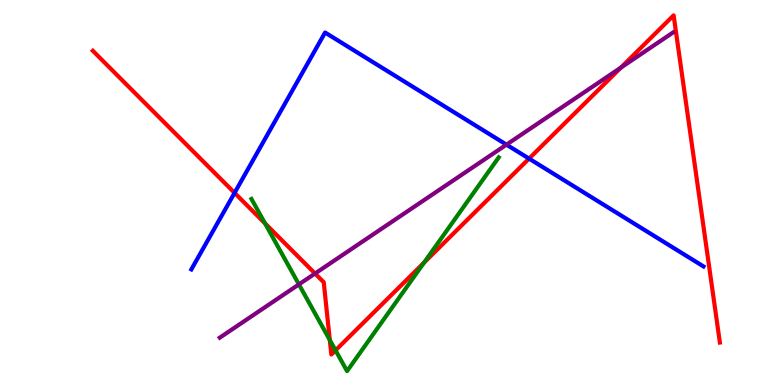[{'lines': ['blue', 'red'], 'intersections': [{'x': 3.03, 'y': 4.99}, {'x': 6.83, 'y': 5.88}]}, {'lines': ['green', 'red'], 'intersections': [{'x': 3.42, 'y': 4.2}, {'x': 4.26, 'y': 1.17}, {'x': 4.33, 'y': 0.9}, {'x': 5.47, 'y': 3.18}]}, {'lines': ['purple', 'red'], 'intersections': [{'x': 4.07, 'y': 2.9}, {'x': 8.01, 'y': 8.24}]}, {'lines': ['blue', 'green'], 'intersections': []}, {'lines': ['blue', 'purple'], 'intersections': [{'x': 6.54, 'y': 6.24}]}, {'lines': ['green', 'purple'], 'intersections': [{'x': 3.86, 'y': 2.61}]}]